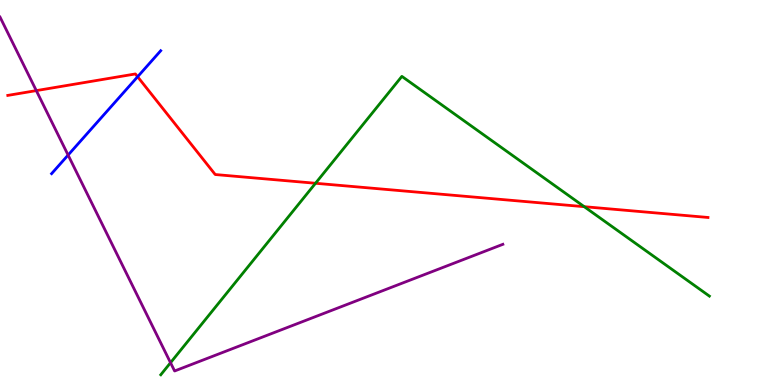[{'lines': ['blue', 'red'], 'intersections': [{'x': 1.78, 'y': 8.01}]}, {'lines': ['green', 'red'], 'intersections': [{'x': 4.07, 'y': 5.24}, {'x': 7.54, 'y': 4.63}]}, {'lines': ['purple', 'red'], 'intersections': [{'x': 0.468, 'y': 7.65}]}, {'lines': ['blue', 'green'], 'intersections': []}, {'lines': ['blue', 'purple'], 'intersections': [{'x': 0.879, 'y': 5.97}]}, {'lines': ['green', 'purple'], 'intersections': [{'x': 2.2, 'y': 0.579}]}]